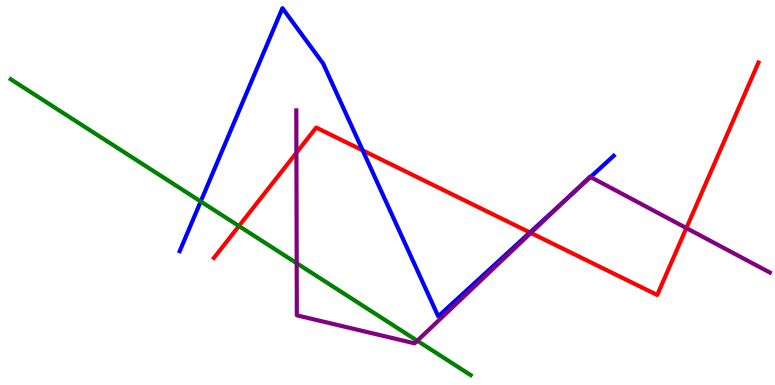[{'lines': ['blue', 'red'], 'intersections': [{'x': 4.68, 'y': 6.09}, {'x': 6.84, 'y': 3.96}]}, {'lines': ['green', 'red'], 'intersections': [{'x': 3.08, 'y': 4.13}]}, {'lines': ['purple', 'red'], 'intersections': [{'x': 3.82, 'y': 6.03}, {'x': 6.85, 'y': 3.95}, {'x': 8.86, 'y': 4.08}]}, {'lines': ['blue', 'green'], 'intersections': [{'x': 2.59, 'y': 4.77}]}, {'lines': ['blue', 'purple'], 'intersections': [{'x': 7.3, 'y': 4.82}, {'x': 7.62, 'y': 5.4}]}, {'lines': ['green', 'purple'], 'intersections': [{'x': 3.83, 'y': 3.16}, {'x': 5.38, 'y': 1.15}]}]